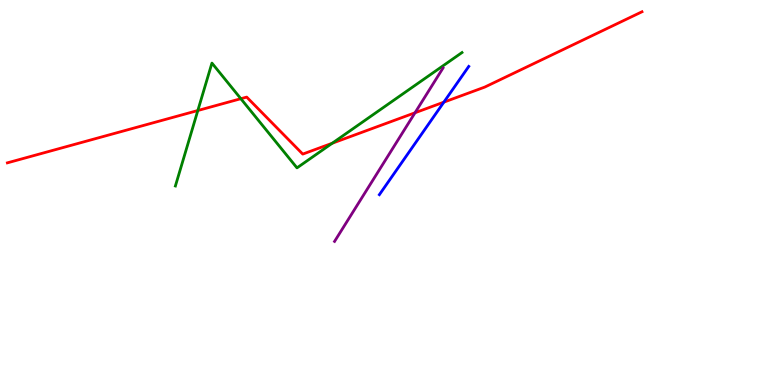[{'lines': ['blue', 'red'], 'intersections': [{'x': 5.73, 'y': 7.35}]}, {'lines': ['green', 'red'], 'intersections': [{'x': 2.55, 'y': 7.13}, {'x': 3.11, 'y': 7.44}, {'x': 4.29, 'y': 6.28}]}, {'lines': ['purple', 'red'], 'intersections': [{'x': 5.36, 'y': 7.07}]}, {'lines': ['blue', 'green'], 'intersections': []}, {'lines': ['blue', 'purple'], 'intersections': []}, {'lines': ['green', 'purple'], 'intersections': []}]